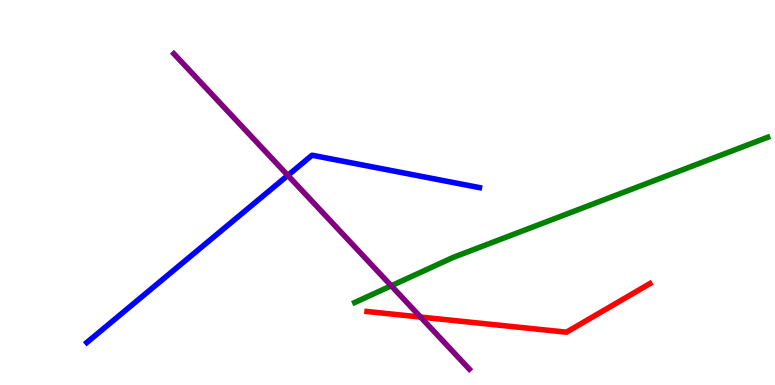[{'lines': ['blue', 'red'], 'intersections': []}, {'lines': ['green', 'red'], 'intersections': []}, {'lines': ['purple', 'red'], 'intersections': [{'x': 5.43, 'y': 1.76}]}, {'lines': ['blue', 'green'], 'intersections': []}, {'lines': ['blue', 'purple'], 'intersections': [{'x': 3.71, 'y': 5.44}]}, {'lines': ['green', 'purple'], 'intersections': [{'x': 5.05, 'y': 2.58}]}]